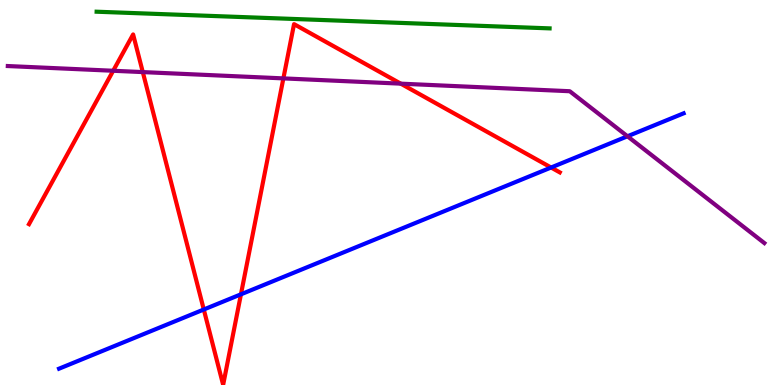[{'lines': ['blue', 'red'], 'intersections': [{'x': 2.63, 'y': 1.96}, {'x': 3.11, 'y': 2.36}, {'x': 7.11, 'y': 5.65}]}, {'lines': ['green', 'red'], 'intersections': []}, {'lines': ['purple', 'red'], 'intersections': [{'x': 1.46, 'y': 8.16}, {'x': 1.84, 'y': 8.13}, {'x': 3.66, 'y': 7.96}, {'x': 5.17, 'y': 7.83}]}, {'lines': ['blue', 'green'], 'intersections': []}, {'lines': ['blue', 'purple'], 'intersections': [{'x': 8.1, 'y': 6.46}]}, {'lines': ['green', 'purple'], 'intersections': []}]